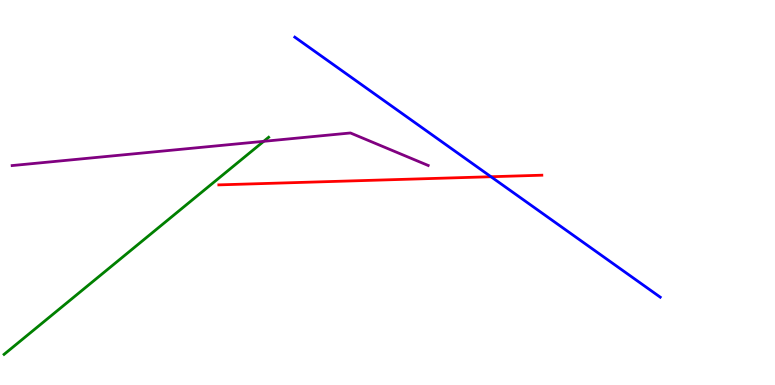[{'lines': ['blue', 'red'], 'intersections': [{'x': 6.34, 'y': 5.41}]}, {'lines': ['green', 'red'], 'intersections': []}, {'lines': ['purple', 'red'], 'intersections': []}, {'lines': ['blue', 'green'], 'intersections': []}, {'lines': ['blue', 'purple'], 'intersections': []}, {'lines': ['green', 'purple'], 'intersections': [{'x': 3.4, 'y': 6.33}]}]